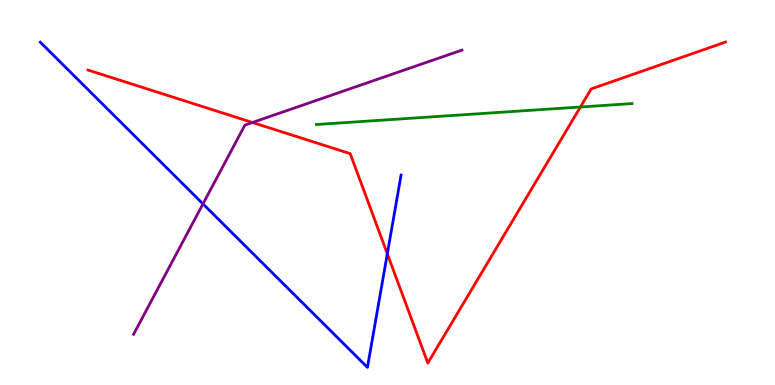[{'lines': ['blue', 'red'], 'intersections': [{'x': 5.0, 'y': 3.41}]}, {'lines': ['green', 'red'], 'intersections': [{'x': 7.49, 'y': 7.22}]}, {'lines': ['purple', 'red'], 'intersections': [{'x': 3.26, 'y': 6.82}]}, {'lines': ['blue', 'green'], 'intersections': []}, {'lines': ['blue', 'purple'], 'intersections': [{'x': 2.62, 'y': 4.7}]}, {'lines': ['green', 'purple'], 'intersections': []}]